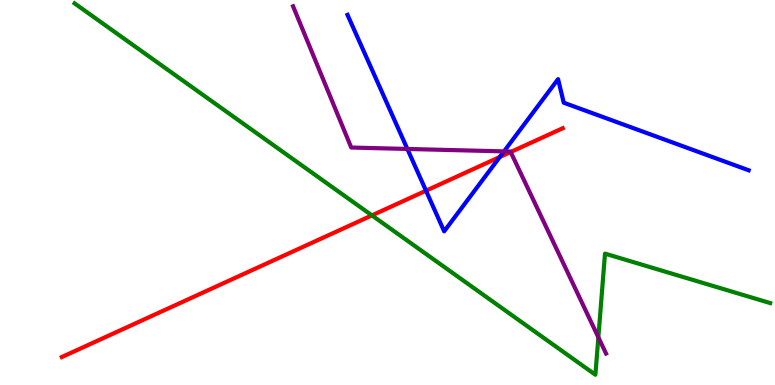[{'lines': ['blue', 'red'], 'intersections': [{'x': 5.5, 'y': 5.05}, {'x': 6.45, 'y': 5.92}]}, {'lines': ['green', 'red'], 'intersections': [{'x': 4.8, 'y': 4.41}]}, {'lines': ['purple', 'red'], 'intersections': [{'x': 6.59, 'y': 6.05}]}, {'lines': ['blue', 'green'], 'intersections': []}, {'lines': ['blue', 'purple'], 'intersections': [{'x': 5.26, 'y': 6.13}, {'x': 6.5, 'y': 6.07}]}, {'lines': ['green', 'purple'], 'intersections': [{'x': 7.72, 'y': 1.24}]}]